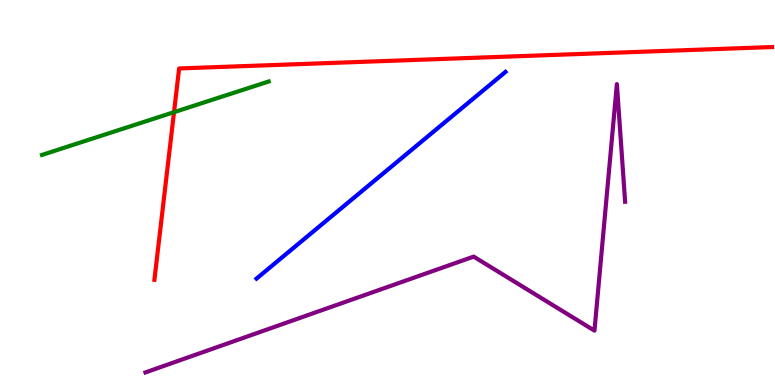[{'lines': ['blue', 'red'], 'intersections': []}, {'lines': ['green', 'red'], 'intersections': [{'x': 2.25, 'y': 7.09}]}, {'lines': ['purple', 'red'], 'intersections': []}, {'lines': ['blue', 'green'], 'intersections': []}, {'lines': ['blue', 'purple'], 'intersections': []}, {'lines': ['green', 'purple'], 'intersections': []}]